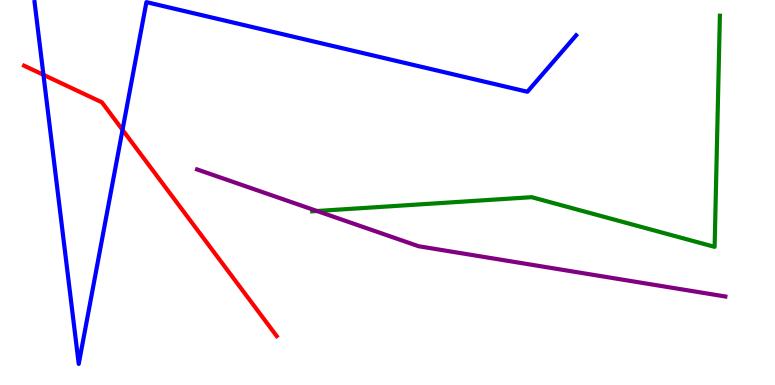[{'lines': ['blue', 'red'], 'intersections': [{'x': 0.56, 'y': 8.06}, {'x': 1.58, 'y': 6.63}]}, {'lines': ['green', 'red'], 'intersections': []}, {'lines': ['purple', 'red'], 'intersections': []}, {'lines': ['blue', 'green'], 'intersections': []}, {'lines': ['blue', 'purple'], 'intersections': []}, {'lines': ['green', 'purple'], 'intersections': [{'x': 4.09, 'y': 4.52}]}]